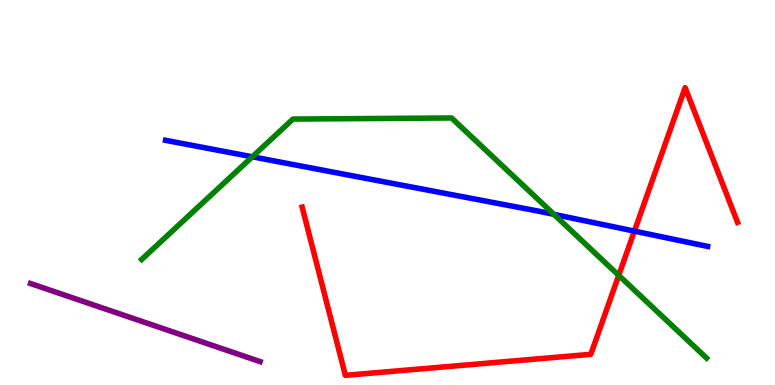[{'lines': ['blue', 'red'], 'intersections': [{'x': 8.19, 'y': 4.0}]}, {'lines': ['green', 'red'], 'intersections': [{'x': 7.98, 'y': 2.85}]}, {'lines': ['purple', 'red'], 'intersections': []}, {'lines': ['blue', 'green'], 'intersections': [{'x': 3.26, 'y': 5.93}, {'x': 7.15, 'y': 4.43}]}, {'lines': ['blue', 'purple'], 'intersections': []}, {'lines': ['green', 'purple'], 'intersections': []}]